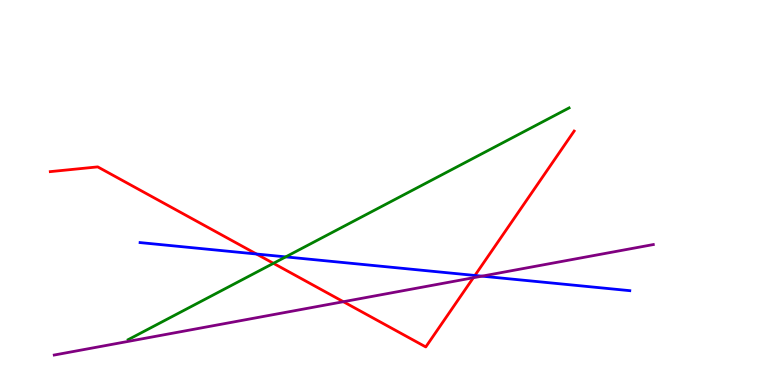[{'lines': ['blue', 'red'], 'intersections': [{'x': 3.31, 'y': 3.4}, {'x': 6.13, 'y': 2.85}]}, {'lines': ['green', 'red'], 'intersections': [{'x': 3.53, 'y': 3.16}]}, {'lines': ['purple', 'red'], 'intersections': [{'x': 4.43, 'y': 2.16}, {'x': 6.11, 'y': 2.79}]}, {'lines': ['blue', 'green'], 'intersections': [{'x': 3.69, 'y': 3.33}]}, {'lines': ['blue', 'purple'], 'intersections': [{'x': 6.22, 'y': 2.83}]}, {'lines': ['green', 'purple'], 'intersections': []}]